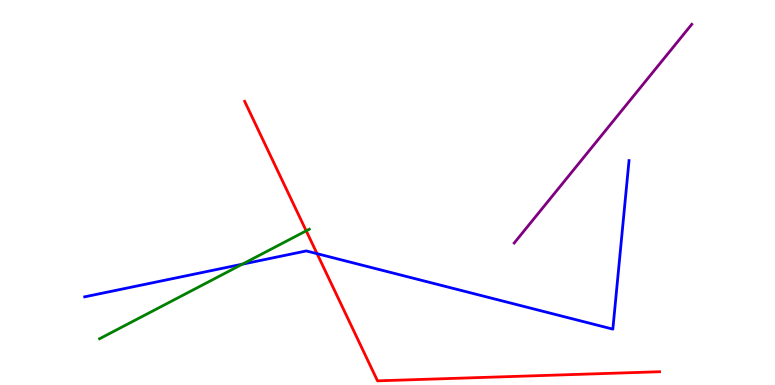[{'lines': ['blue', 'red'], 'intersections': [{'x': 4.09, 'y': 3.41}]}, {'lines': ['green', 'red'], 'intersections': [{'x': 3.95, 'y': 4.0}]}, {'lines': ['purple', 'red'], 'intersections': []}, {'lines': ['blue', 'green'], 'intersections': [{'x': 3.13, 'y': 3.14}]}, {'lines': ['blue', 'purple'], 'intersections': []}, {'lines': ['green', 'purple'], 'intersections': []}]